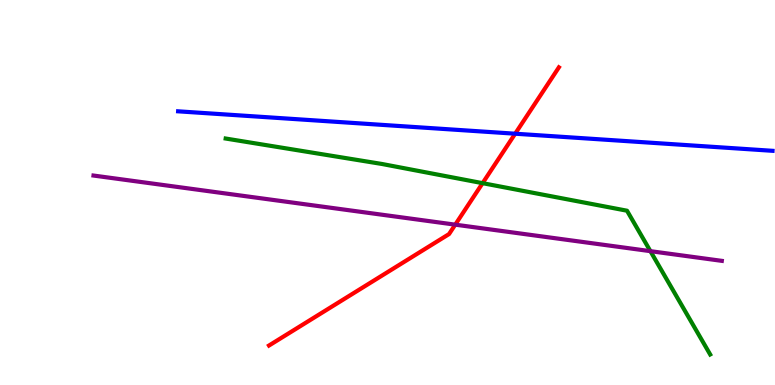[{'lines': ['blue', 'red'], 'intersections': [{'x': 6.65, 'y': 6.53}]}, {'lines': ['green', 'red'], 'intersections': [{'x': 6.23, 'y': 5.24}]}, {'lines': ['purple', 'red'], 'intersections': [{'x': 5.87, 'y': 4.16}]}, {'lines': ['blue', 'green'], 'intersections': []}, {'lines': ['blue', 'purple'], 'intersections': []}, {'lines': ['green', 'purple'], 'intersections': [{'x': 8.39, 'y': 3.48}]}]